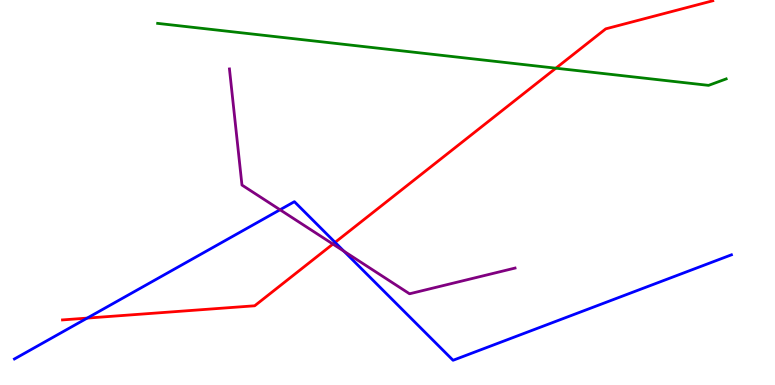[{'lines': ['blue', 'red'], 'intersections': [{'x': 1.12, 'y': 1.74}, {'x': 4.32, 'y': 3.71}]}, {'lines': ['green', 'red'], 'intersections': [{'x': 7.17, 'y': 8.23}]}, {'lines': ['purple', 'red'], 'intersections': [{'x': 4.3, 'y': 3.66}]}, {'lines': ['blue', 'green'], 'intersections': []}, {'lines': ['blue', 'purple'], 'intersections': [{'x': 3.61, 'y': 4.55}, {'x': 4.44, 'y': 3.47}]}, {'lines': ['green', 'purple'], 'intersections': []}]